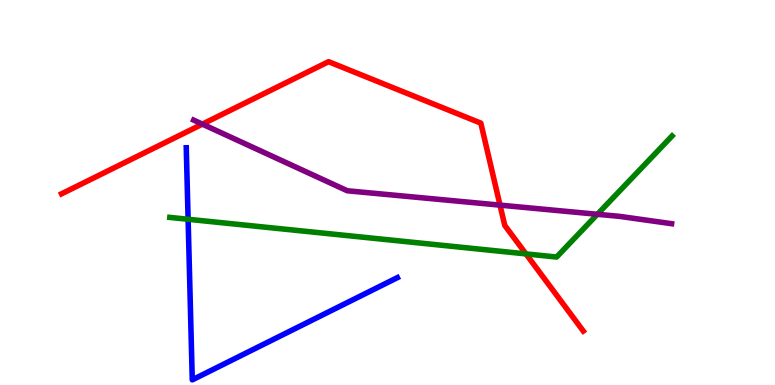[{'lines': ['blue', 'red'], 'intersections': []}, {'lines': ['green', 'red'], 'intersections': [{'x': 6.79, 'y': 3.41}]}, {'lines': ['purple', 'red'], 'intersections': [{'x': 2.61, 'y': 6.78}, {'x': 6.45, 'y': 4.67}]}, {'lines': ['blue', 'green'], 'intersections': [{'x': 2.43, 'y': 4.3}]}, {'lines': ['blue', 'purple'], 'intersections': []}, {'lines': ['green', 'purple'], 'intersections': [{'x': 7.71, 'y': 4.43}]}]